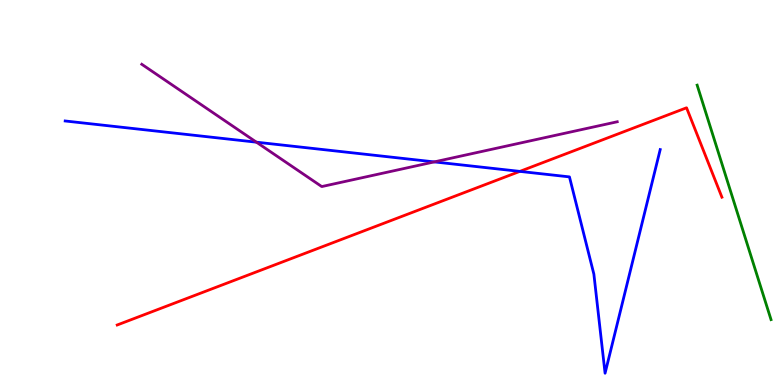[{'lines': ['blue', 'red'], 'intersections': [{'x': 6.71, 'y': 5.55}]}, {'lines': ['green', 'red'], 'intersections': []}, {'lines': ['purple', 'red'], 'intersections': []}, {'lines': ['blue', 'green'], 'intersections': []}, {'lines': ['blue', 'purple'], 'intersections': [{'x': 3.31, 'y': 6.31}, {'x': 5.6, 'y': 5.79}]}, {'lines': ['green', 'purple'], 'intersections': []}]